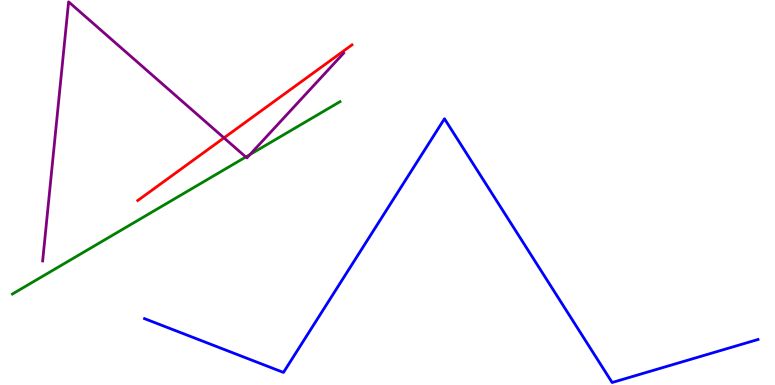[{'lines': ['blue', 'red'], 'intersections': []}, {'lines': ['green', 'red'], 'intersections': []}, {'lines': ['purple', 'red'], 'intersections': [{'x': 2.89, 'y': 6.42}]}, {'lines': ['blue', 'green'], 'intersections': []}, {'lines': ['blue', 'purple'], 'intersections': []}, {'lines': ['green', 'purple'], 'intersections': [{'x': 3.17, 'y': 5.92}, {'x': 3.23, 'y': 5.99}]}]